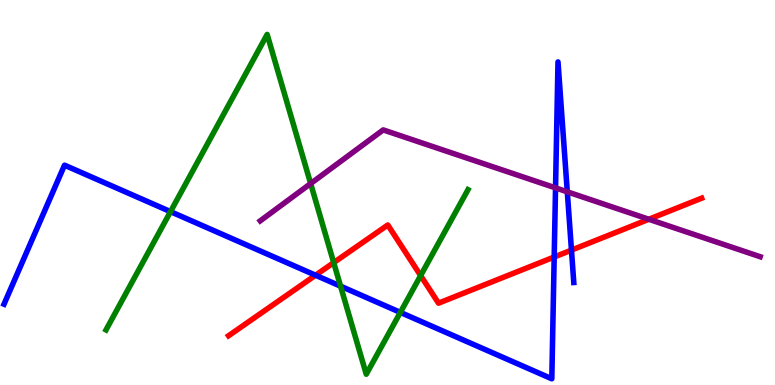[{'lines': ['blue', 'red'], 'intersections': [{'x': 4.07, 'y': 2.85}, {'x': 7.15, 'y': 3.32}, {'x': 7.37, 'y': 3.5}]}, {'lines': ['green', 'red'], 'intersections': [{'x': 4.31, 'y': 3.18}, {'x': 5.43, 'y': 2.84}]}, {'lines': ['purple', 'red'], 'intersections': [{'x': 8.37, 'y': 4.3}]}, {'lines': ['blue', 'green'], 'intersections': [{'x': 2.2, 'y': 4.5}, {'x': 4.39, 'y': 2.57}, {'x': 5.17, 'y': 1.89}]}, {'lines': ['blue', 'purple'], 'intersections': [{'x': 7.17, 'y': 5.12}, {'x': 7.32, 'y': 5.02}]}, {'lines': ['green', 'purple'], 'intersections': [{'x': 4.01, 'y': 5.23}]}]